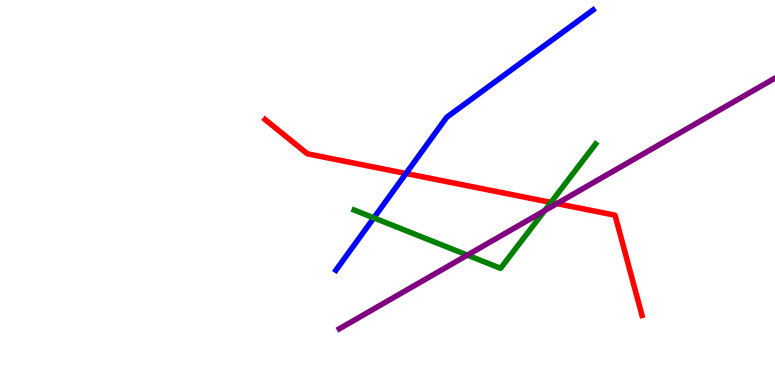[{'lines': ['blue', 'red'], 'intersections': [{'x': 5.24, 'y': 5.49}]}, {'lines': ['green', 'red'], 'intersections': [{'x': 7.11, 'y': 4.74}]}, {'lines': ['purple', 'red'], 'intersections': [{'x': 7.19, 'y': 4.71}]}, {'lines': ['blue', 'green'], 'intersections': [{'x': 4.82, 'y': 4.34}]}, {'lines': ['blue', 'purple'], 'intersections': []}, {'lines': ['green', 'purple'], 'intersections': [{'x': 6.03, 'y': 3.37}, {'x': 7.03, 'y': 4.53}]}]